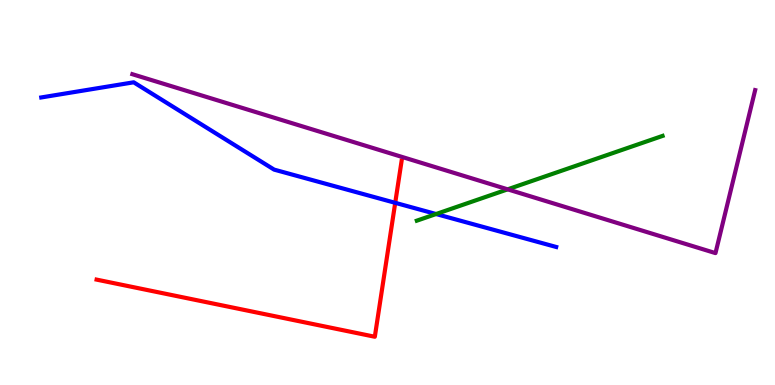[{'lines': ['blue', 'red'], 'intersections': [{'x': 5.1, 'y': 4.73}]}, {'lines': ['green', 'red'], 'intersections': []}, {'lines': ['purple', 'red'], 'intersections': []}, {'lines': ['blue', 'green'], 'intersections': [{'x': 5.63, 'y': 4.44}]}, {'lines': ['blue', 'purple'], 'intersections': []}, {'lines': ['green', 'purple'], 'intersections': [{'x': 6.55, 'y': 5.08}]}]